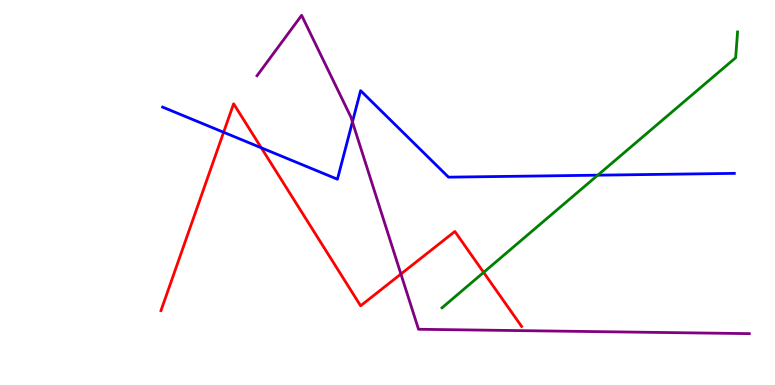[{'lines': ['blue', 'red'], 'intersections': [{'x': 2.89, 'y': 6.56}, {'x': 3.37, 'y': 6.16}]}, {'lines': ['green', 'red'], 'intersections': [{'x': 6.24, 'y': 2.92}]}, {'lines': ['purple', 'red'], 'intersections': [{'x': 5.17, 'y': 2.88}]}, {'lines': ['blue', 'green'], 'intersections': [{'x': 7.71, 'y': 5.45}]}, {'lines': ['blue', 'purple'], 'intersections': [{'x': 4.55, 'y': 6.83}]}, {'lines': ['green', 'purple'], 'intersections': []}]